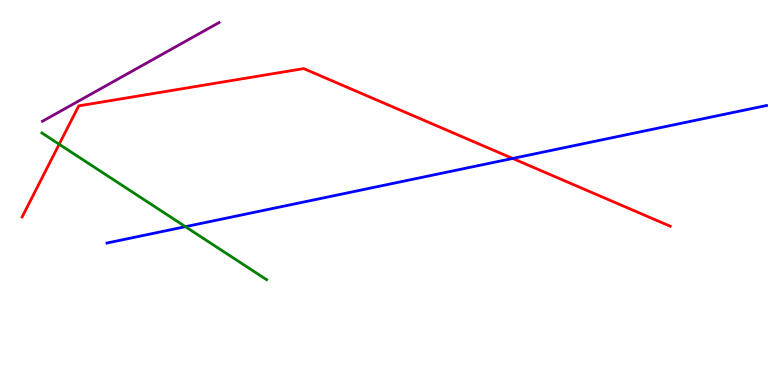[{'lines': ['blue', 'red'], 'intersections': [{'x': 6.61, 'y': 5.88}]}, {'lines': ['green', 'red'], 'intersections': [{'x': 0.764, 'y': 6.25}]}, {'lines': ['purple', 'red'], 'intersections': []}, {'lines': ['blue', 'green'], 'intersections': [{'x': 2.39, 'y': 4.11}]}, {'lines': ['blue', 'purple'], 'intersections': []}, {'lines': ['green', 'purple'], 'intersections': []}]